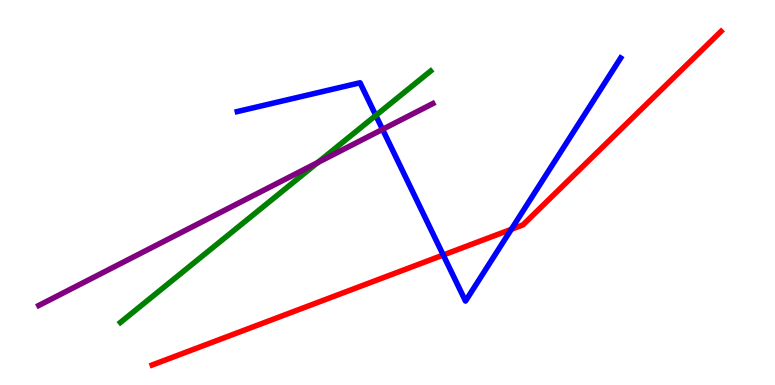[{'lines': ['blue', 'red'], 'intersections': [{'x': 5.72, 'y': 3.38}, {'x': 6.6, 'y': 4.04}]}, {'lines': ['green', 'red'], 'intersections': []}, {'lines': ['purple', 'red'], 'intersections': []}, {'lines': ['blue', 'green'], 'intersections': [{'x': 4.85, 'y': 7.0}]}, {'lines': ['blue', 'purple'], 'intersections': [{'x': 4.94, 'y': 6.64}]}, {'lines': ['green', 'purple'], 'intersections': [{'x': 4.1, 'y': 5.78}]}]